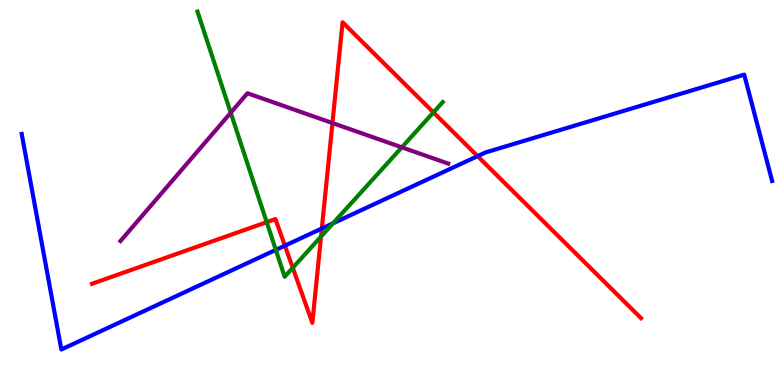[{'lines': ['blue', 'red'], 'intersections': [{'x': 3.68, 'y': 3.62}, {'x': 4.15, 'y': 4.07}, {'x': 6.16, 'y': 5.94}]}, {'lines': ['green', 'red'], 'intersections': [{'x': 3.44, 'y': 4.23}, {'x': 3.78, 'y': 3.04}, {'x': 4.14, 'y': 3.86}, {'x': 5.59, 'y': 7.08}]}, {'lines': ['purple', 'red'], 'intersections': [{'x': 4.29, 'y': 6.8}]}, {'lines': ['blue', 'green'], 'intersections': [{'x': 3.56, 'y': 3.51}, {'x': 4.3, 'y': 4.2}]}, {'lines': ['blue', 'purple'], 'intersections': []}, {'lines': ['green', 'purple'], 'intersections': [{'x': 2.98, 'y': 7.07}, {'x': 5.18, 'y': 6.17}]}]